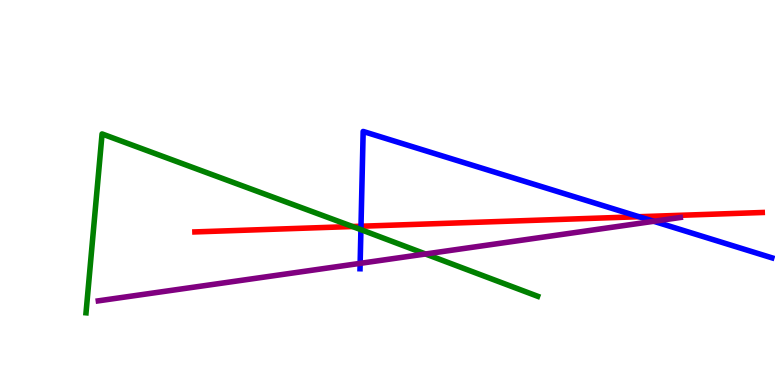[{'lines': ['blue', 'red'], 'intersections': [{'x': 4.66, 'y': 4.12}, {'x': 8.24, 'y': 4.37}]}, {'lines': ['green', 'red'], 'intersections': [{'x': 4.55, 'y': 4.12}]}, {'lines': ['purple', 'red'], 'intersections': []}, {'lines': ['blue', 'green'], 'intersections': [{'x': 4.66, 'y': 4.04}]}, {'lines': ['blue', 'purple'], 'intersections': [{'x': 4.65, 'y': 3.16}, {'x': 8.44, 'y': 4.25}]}, {'lines': ['green', 'purple'], 'intersections': [{'x': 5.49, 'y': 3.4}]}]